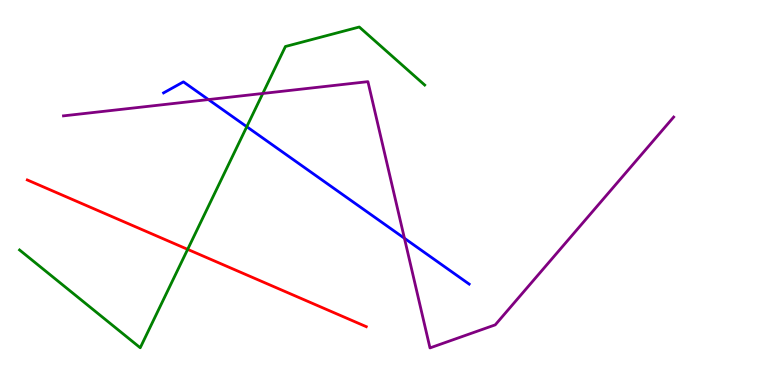[{'lines': ['blue', 'red'], 'intersections': []}, {'lines': ['green', 'red'], 'intersections': [{'x': 2.42, 'y': 3.52}]}, {'lines': ['purple', 'red'], 'intersections': []}, {'lines': ['blue', 'green'], 'intersections': [{'x': 3.18, 'y': 6.71}]}, {'lines': ['blue', 'purple'], 'intersections': [{'x': 2.69, 'y': 7.41}, {'x': 5.22, 'y': 3.81}]}, {'lines': ['green', 'purple'], 'intersections': [{'x': 3.39, 'y': 7.57}]}]